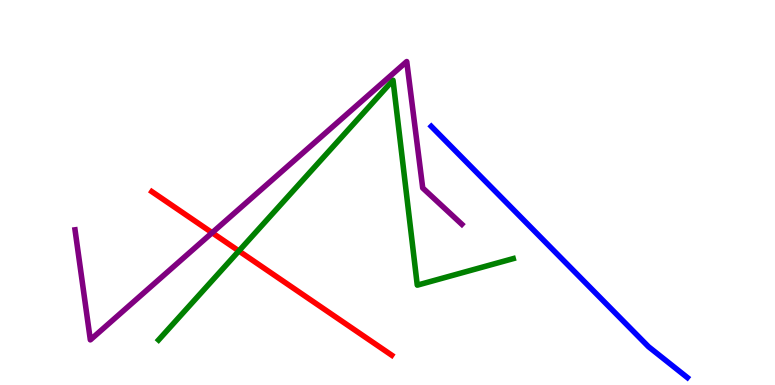[{'lines': ['blue', 'red'], 'intersections': []}, {'lines': ['green', 'red'], 'intersections': [{'x': 3.08, 'y': 3.48}]}, {'lines': ['purple', 'red'], 'intersections': [{'x': 2.74, 'y': 3.96}]}, {'lines': ['blue', 'green'], 'intersections': []}, {'lines': ['blue', 'purple'], 'intersections': []}, {'lines': ['green', 'purple'], 'intersections': []}]